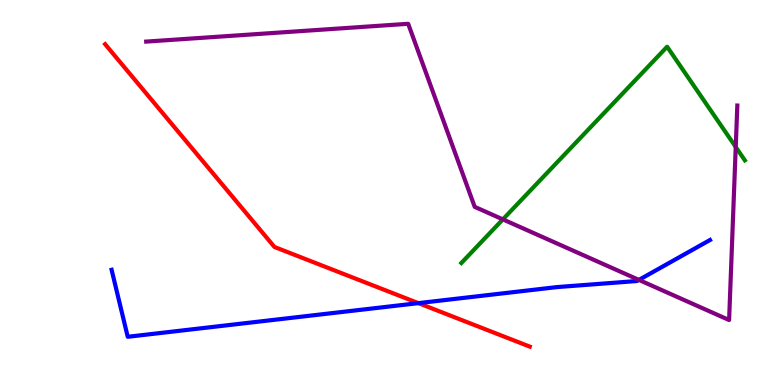[{'lines': ['blue', 'red'], 'intersections': [{'x': 5.4, 'y': 2.13}]}, {'lines': ['green', 'red'], 'intersections': []}, {'lines': ['purple', 'red'], 'intersections': []}, {'lines': ['blue', 'green'], 'intersections': []}, {'lines': ['blue', 'purple'], 'intersections': [{'x': 8.24, 'y': 2.73}]}, {'lines': ['green', 'purple'], 'intersections': [{'x': 6.49, 'y': 4.3}, {'x': 9.49, 'y': 6.18}]}]